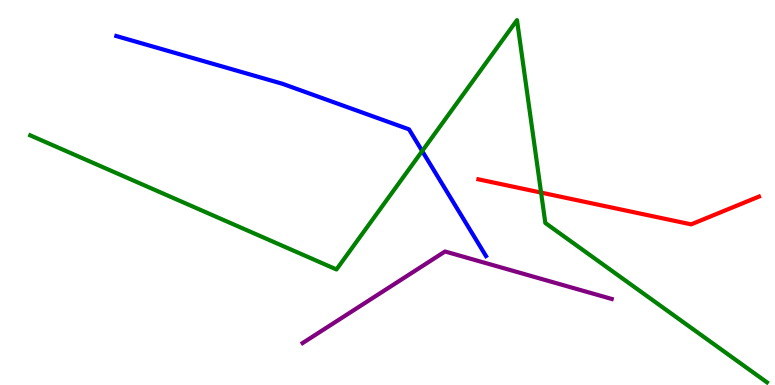[{'lines': ['blue', 'red'], 'intersections': []}, {'lines': ['green', 'red'], 'intersections': [{'x': 6.98, 'y': 5.0}]}, {'lines': ['purple', 'red'], 'intersections': []}, {'lines': ['blue', 'green'], 'intersections': [{'x': 5.45, 'y': 6.08}]}, {'lines': ['blue', 'purple'], 'intersections': []}, {'lines': ['green', 'purple'], 'intersections': []}]